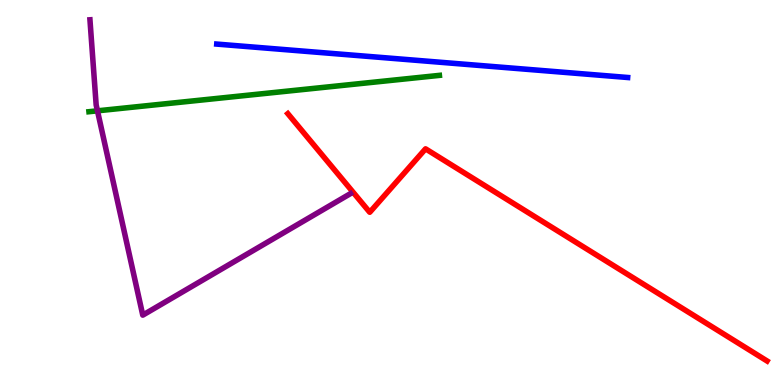[{'lines': ['blue', 'red'], 'intersections': []}, {'lines': ['green', 'red'], 'intersections': []}, {'lines': ['purple', 'red'], 'intersections': []}, {'lines': ['blue', 'green'], 'intersections': []}, {'lines': ['blue', 'purple'], 'intersections': []}, {'lines': ['green', 'purple'], 'intersections': [{'x': 1.26, 'y': 7.12}]}]